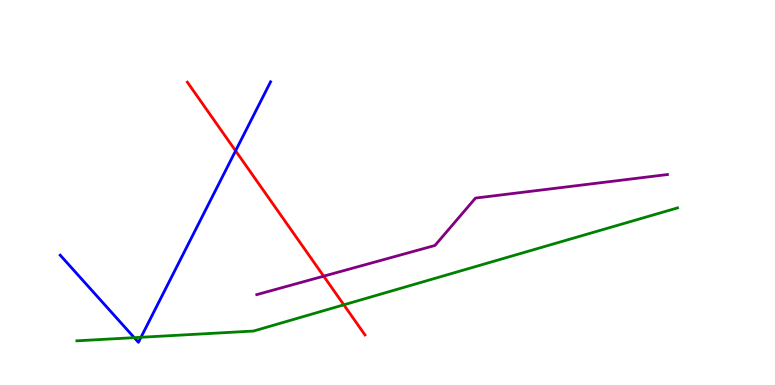[{'lines': ['blue', 'red'], 'intersections': [{'x': 3.04, 'y': 6.08}]}, {'lines': ['green', 'red'], 'intersections': [{'x': 4.44, 'y': 2.08}]}, {'lines': ['purple', 'red'], 'intersections': [{'x': 4.18, 'y': 2.83}]}, {'lines': ['blue', 'green'], 'intersections': [{'x': 1.73, 'y': 1.23}, {'x': 1.82, 'y': 1.24}]}, {'lines': ['blue', 'purple'], 'intersections': []}, {'lines': ['green', 'purple'], 'intersections': []}]